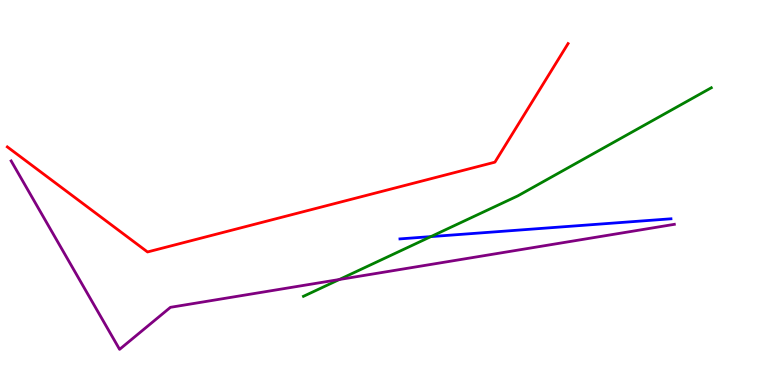[{'lines': ['blue', 'red'], 'intersections': []}, {'lines': ['green', 'red'], 'intersections': []}, {'lines': ['purple', 'red'], 'intersections': []}, {'lines': ['blue', 'green'], 'intersections': [{'x': 5.56, 'y': 3.85}]}, {'lines': ['blue', 'purple'], 'intersections': []}, {'lines': ['green', 'purple'], 'intersections': [{'x': 4.38, 'y': 2.74}]}]